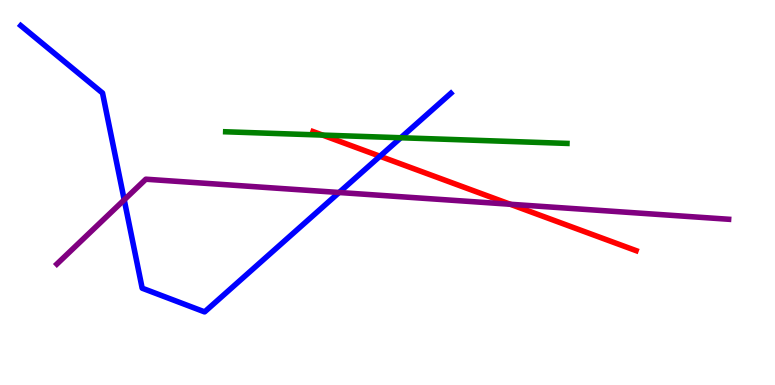[{'lines': ['blue', 'red'], 'intersections': [{'x': 4.9, 'y': 5.94}]}, {'lines': ['green', 'red'], 'intersections': [{'x': 4.16, 'y': 6.49}]}, {'lines': ['purple', 'red'], 'intersections': [{'x': 6.58, 'y': 4.69}]}, {'lines': ['blue', 'green'], 'intersections': [{'x': 5.17, 'y': 6.42}]}, {'lines': ['blue', 'purple'], 'intersections': [{'x': 1.6, 'y': 4.81}, {'x': 4.38, 'y': 5.0}]}, {'lines': ['green', 'purple'], 'intersections': []}]